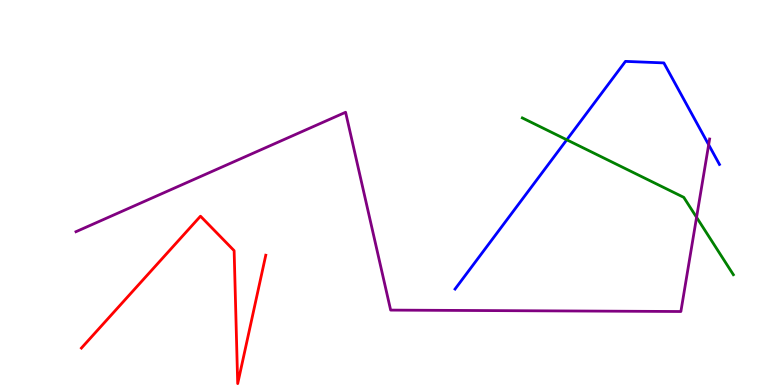[{'lines': ['blue', 'red'], 'intersections': []}, {'lines': ['green', 'red'], 'intersections': []}, {'lines': ['purple', 'red'], 'intersections': []}, {'lines': ['blue', 'green'], 'intersections': [{'x': 7.31, 'y': 6.37}]}, {'lines': ['blue', 'purple'], 'intersections': [{'x': 9.14, 'y': 6.24}]}, {'lines': ['green', 'purple'], 'intersections': [{'x': 8.99, 'y': 4.36}]}]